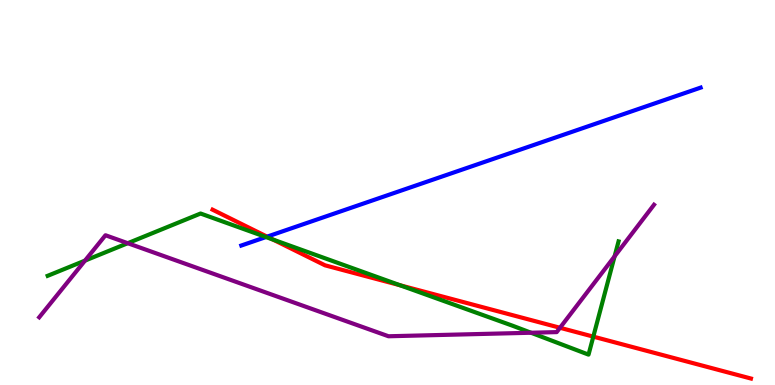[{'lines': ['blue', 'red'], 'intersections': [{'x': 3.45, 'y': 3.85}]}, {'lines': ['green', 'red'], 'intersections': [{'x': 3.52, 'y': 3.78}, {'x': 5.16, 'y': 2.59}, {'x': 7.66, 'y': 1.26}]}, {'lines': ['purple', 'red'], 'intersections': [{'x': 7.23, 'y': 1.49}]}, {'lines': ['blue', 'green'], 'intersections': [{'x': 3.43, 'y': 3.84}]}, {'lines': ['blue', 'purple'], 'intersections': []}, {'lines': ['green', 'purple'], 'intersections': [{'x': 1.1, 'y': 3.23}, {'x': 1.65, 'y': 3.68}, {'x': 6.85, 'y': 1.36}, {'x': 7.93, 'y': 3.34}]}]